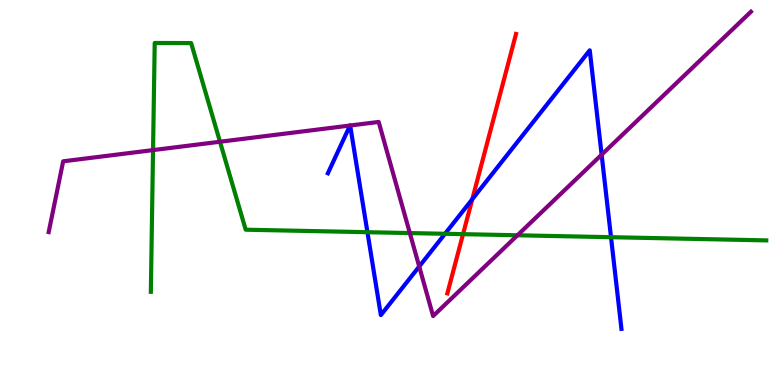[{'lines': ['blue', 'red'], 'intersections': [{'x': 6.09, 'y': 4.83}]}, {'lines': ['green', 'red'], 'intersections': [{'x': 5.97, 'y': 3.92}]}, {'lines': ['purple', 'red'], 'intersections': []}, {'lines': ['blue', 'green'], 'intersections': [{'x': 4.74, 'y': 3.97}, {'x': 5.74, 'y': 3.93}, {'x': 7.88, 'y': 3.84}]}, {'lines': ['blue', 'purple'], 'intersections': [{'x': 4.52, 'y': 6.74}, {'x': 4.52, 'y': 6.74}, {'x': 5.41, 'y': 3.08}, {'x': 7.76, 'y': 5.98}]}, {'lines': ['green', 'purple'], 'intersections': [{'x': 1.97, 'y': 6.1}, {'x': 2.84, 'y': 6.32}, {'x': 5.29, 'y': 3.95}, {'x': 6.68, 'y': 3.89}]}]